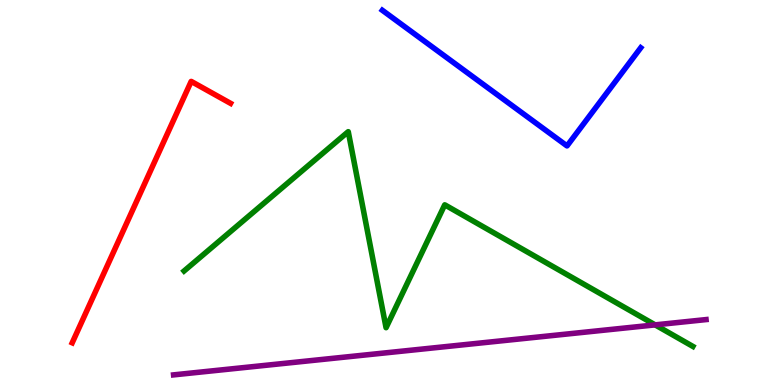[{'lines': ['blue', 'red'], 'intersections': []}, {'lines': ['green', 'red'], 'intersections': []}, {'lines': ['purple', 'red'], 'intersections': []}, {'lines': ['blue', 'green'], 'intersections': []}, {'lines': ['blue', 'purple'], 'intersections': []}, {'lines': ['green', 'purple'], 'intersections': [{'x': 8.45, 'y': 1.56}]}]